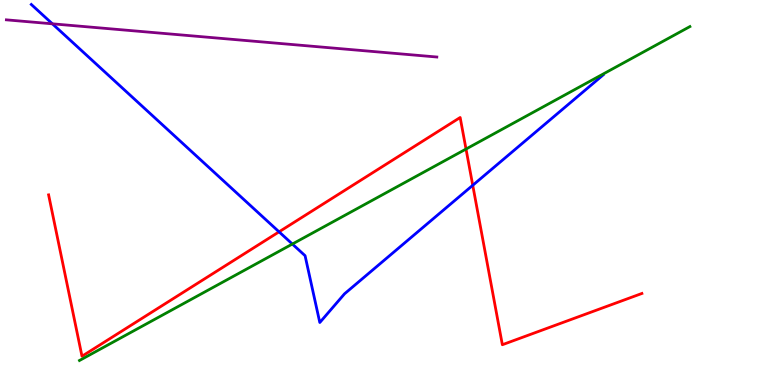[{'lines': ['blue', 'red'], 'intersections': [{'x': 3.6, 'y': 3.98}, {'x': 6.1, 'y': 5.19}]}, {'lines': ['green', 'red'], 'intersections': [{'x': 6.01, 'y': 6.13}]}, {'lines': ['purple', 'red'], 'intersections': []}, {'lines': ['blue', 'green'], 'intersections': [{'x': 3.77, 'y': 3.66}]}, {'lines': ['blue', 'purple'], 'intersections': [{'x': 0.676, 'y': 9.38}]}, {'lines': ['green', 'purple'], 'intersections': []}]